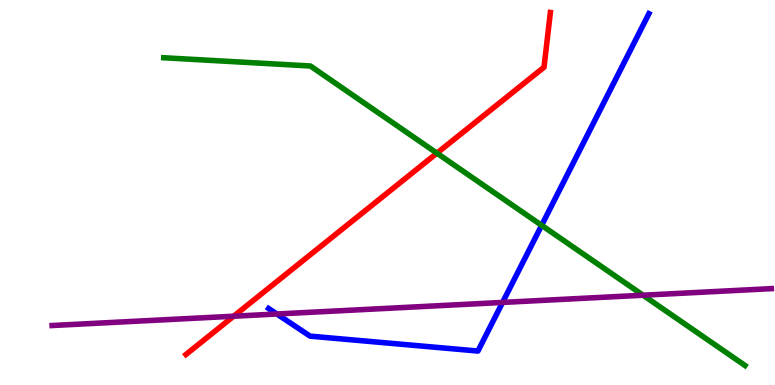[{'lines': ['blue', 'red'], 'intersections': []}, {'lines': ['green', 'red'], 'intersections': [{'x': 5.64, 'y': 6.02}]}, {'lines': ['purple', 'red'], 'intersections': [{'x': 3.01, 'y': 1.79}]}, {'lines': ['blue', 'green'], 'intersections': [{'x': 6.99, 'y': 4.15}]}, {'lines': ['blue', 'purple'], 'intersections': [{'x': 3.57, 'y': 1.84}, {'x': 6.48, 'y': 2.14}]}, {'lines': ['green', 'purple'], 'intersections': [{'x': 8.3, 'y': 2.33}]}]